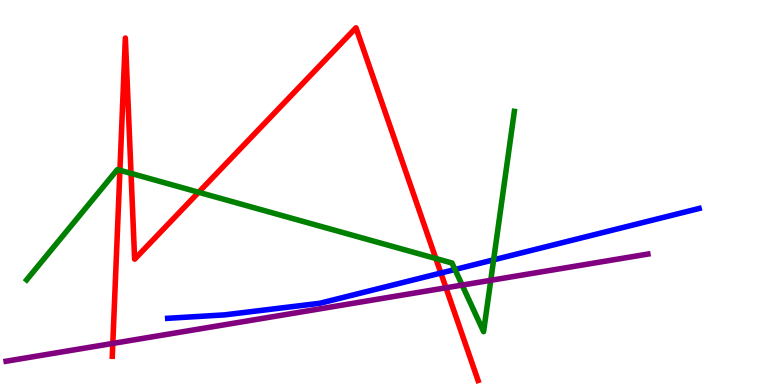[{'lines': ['blue', 'red'], 'intersections': [{'x': 5.69, 'y': 2.91}]}, {'lines': ['green', 'red'], 'intersections': [{'x': 1.55, 'y': 5.58}, {'x': 1.69, 'y': 5.5}, {'x': 2.56, 'y': 5.01}, {'x': 5.62, 'y': 3.29}]}, {'lines': ['purple', 'red'], 'intersections': [{'x': 1.46, 'y': 1.08}, {'x': 5.75, 'y': 2.53}]}, {'lines': ['blue', 'green'], 'intersections': [{'x': 5.87, 'y': 3.0}, {'x': 6.37, 'y': 3.25}]}, {'lines': ['blue', 'purple'], 'intersections': []}, {'lines': ['green', 'purple'], 'intersections': [{'x': 5.96, 'y': 2.6}, {'x': 6.33, 'y': 2.72}]}]